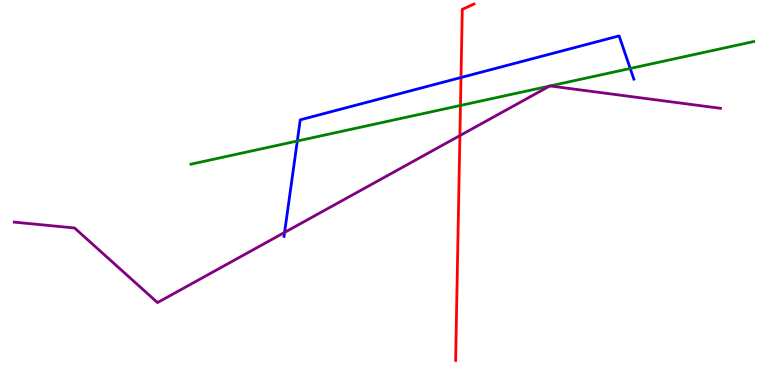[{'lines': ['blue', 'red'], 'intersections': [{'x': 5.95, 'y': 7.99}]}, {'lines': ['green', 'red'], 'intersections': [{'x': 5.94, 'y': 7.26}]}, {'lines': ['purple', 'red'], 'intersections': [{'x': 5.93, 'y': 6.48}]}, {'lines': ['blue', 'green'], 'intersections': [{'x': 3.84, 'y': 6.34}, {'x': 8.13, 'y': 8.22}]}, {'lines': ['blue', 'purple'], 'intersections': [{'x': 3.67, 'y': 3.96}]}, {'lines': ['green', 'purple'], 'intersections': [{'x': 7.09, 'y': 7.77}, {'x': 7.1, 'y': 7.77}]}]